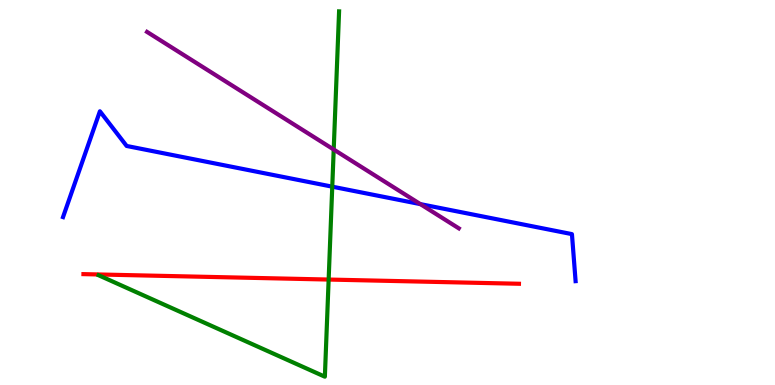[{'lines': ['blue', 'red'], 'intersections': []}, {'lines': ['green', 'red'], 'intersections': [{'x': 4.24, 'y': 2.74}]}, {'lines': ['purple', 'red'], 'intersections': []}, {'lines': ['blue', 'green'], 'intersections': [{'x': 4.29, 'y': 5.15}]}, {'lines': ['blue', 'purple'], 'intersections': [{'x': 5.42, 'y': 4.7}]}, {'lines': ['green', 'purple'], 'intersections': [{'x': 4.31, 'y': 6.12}]}]